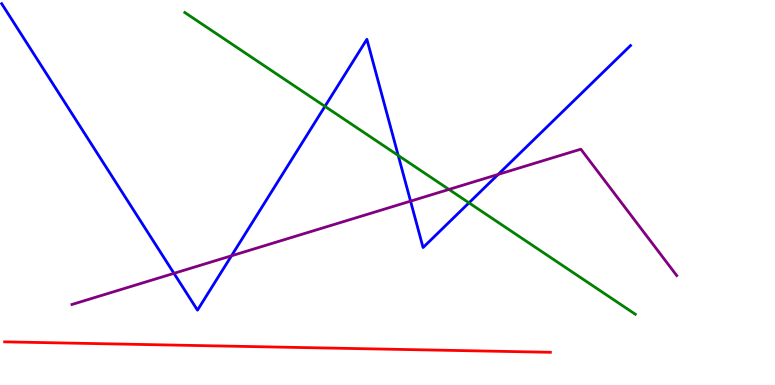[{'lines': ['blue', 'red'], 'intersections': []}, {'lines': ['green', 'red'], 'intersections': []}, {'lines': ['purple', 'red'], 'intersections': []}, {'lines': ['blue', 'green'], 'intersections': [{'x': 4.19, 'y': 7.24}, {'x': 5.14, 'y': 5.96}, {'x': 6.05, 'y': 4.73}]}, {'lines': ['blue', 'purple'], 'intersections': [{'x': 2.24, 'y': 2.9}, {'x': 2.99, 'y': 3.36}, {'x': 5.3, 'y': 4.78}, {'x': 6.43, 'y': 5.47}]}, {'lines': ['green', 'purple'], 'intersections': [{'x': 5.79, 'y': 5.08}]}]